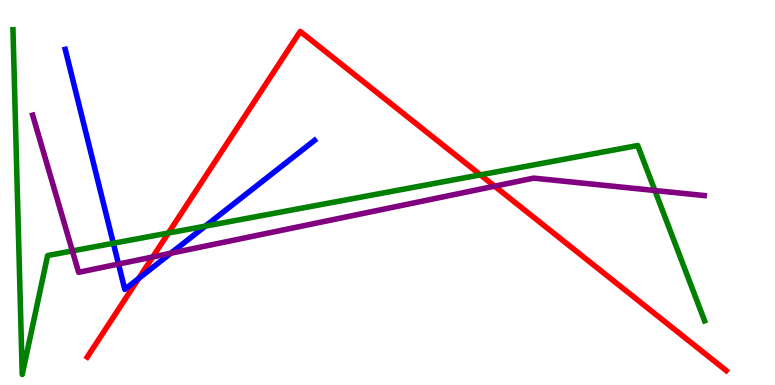[{'lines': ['blue', 'red'], 'intersections': [{'x': 1.79, 'y': 2.77}]}, {'lines': ['green', 'red'], 'intersections': [{'x': 2.17, 'y': 3.95}, {'x': 6.2, 'y': 5.46}]}, {'lines': ['purple', 'red'], 'intersections': [{'x': 1.97, 'y': 3.33}, {'x': 6.38, 'y': 5.16}]}, {'lines': ['blue', 'green'], 'intersections': [{'x': 1.46, 'y': 3.68}, {'x': 2.65, 'y': 4.13}]}, {'lines': ['blue', 'purple'], 'intersections': [{'x': 1.53, 'y': 3.14}, {'x': 2.2, 'y': 3.42}]}, {'lines': ['green', 'purple'], 'intersections': [{'x': 0.934, 'y': 3.48}, {'x': 8.45, 'y': 5.05}]}]